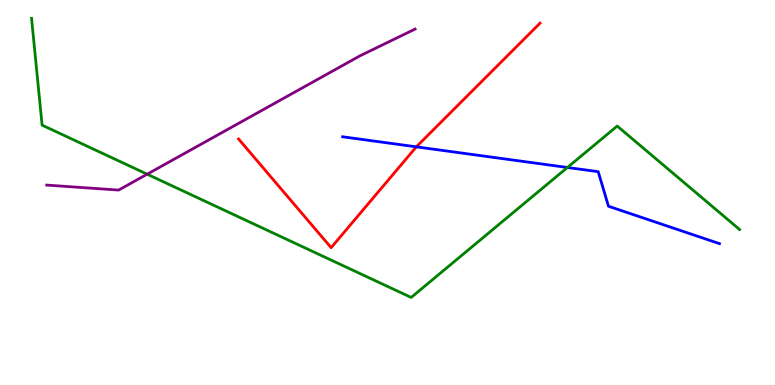[{'lines': ['blue', 'red'], 'intersections': [{'x': 5.37, 'y': 6.19}]}, {'lines': ['green', 'red'], 'intersections': []}, {'lines': ['purple', 'red'], 'intersections': []}, {'lines': ['blue', 'green'], 'intersections': [{'x': 7.32, 'y': 5.65}]}, {'lines': ['blue', 'purple'], 'intersections': []}, {'lines': ['green', 'purple'], 'intersections': [{'x': 1.9, 'y': 5.48}]}]